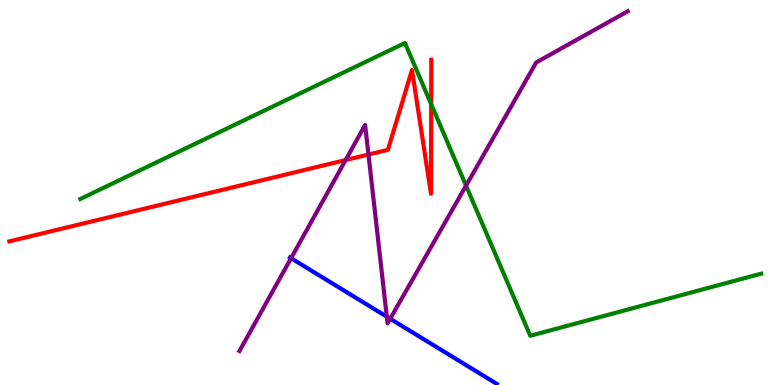[{'lines': ['blue', 'red'], 'intersections': []}, {'lines': ['green', 'red'], 'intersections': [{'x': 5.56, 'y': 7.29}]}, {'lines': ['purple', 'red'], 'intersections': [{'x': 4.46, 'y': 5.84}, {'x': 4.75, 'y': 5.99}]}, {'lines': ['blue', 'green'], 'intersections': []}, {'lines': ['blue', 'purple'], 'intersections': [{'x': 3.76, 'y': 3.29}, {'x': 4.99, 'y': 1.77}, {'x': 5.04, 'y': 1.72}]}, {'lines': ['green', 'purple'], 'intersections': [{'x': 6.01, 'y': 5.18}]}]